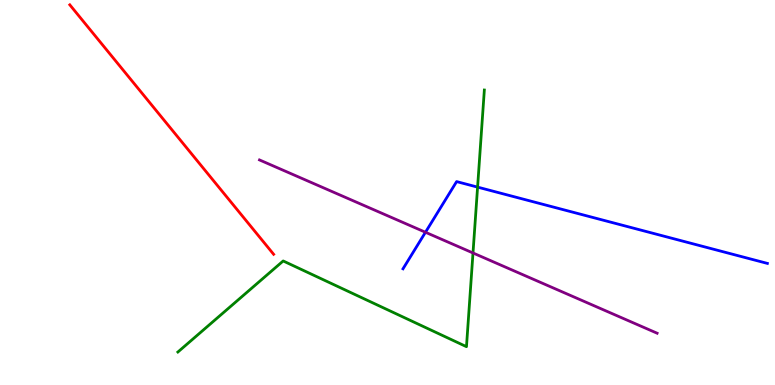[{'lines': ['blue', 'red'], 'intersections': []}, {'lines': ['green', 'red'], 'intersections': []}, {'lines': ['purple', 'red'], 'intersections': []}, {'lines': ['blue', 'green'], 'intersections': [{'x': 6.16, 'y': 5.14}]}, {'lines': ['blue', 'purple'], 'intersections': [{'x': 5.49, 'y': 3.97}]}, {'lines': ['green', 'purple'], 'intersections': [{'x': 6.1, 'y': 3.43}]}]